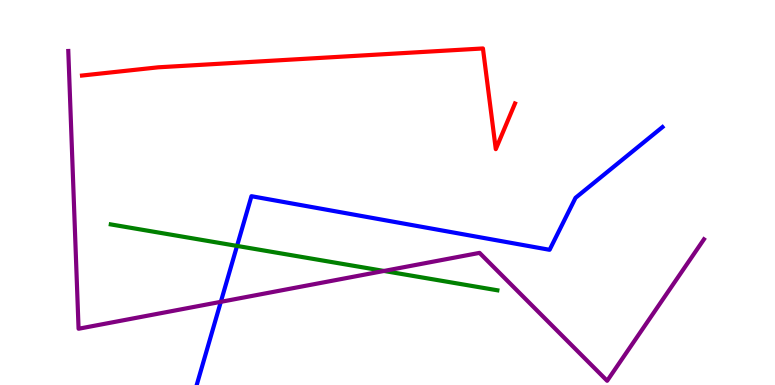[{'lines': ['blue', 'red'], 'intersections': []}, {'lines': ['green', 'red'], 'intersections': []}, {'lines': ['purple', 'red'], 'intersections': []}, {'lines': ['blue', 'green'], 'intersections': [{'x': 3.06, 'y': 3.61}]}, {'lines': ['blue', 'purple'], 'intersections': [{'x': 2.85, 'y': 2.16}]}, {'lines': ['green', 'purple'], 'intersections': [{'x': 4.95, 'y': 2.96}]}]